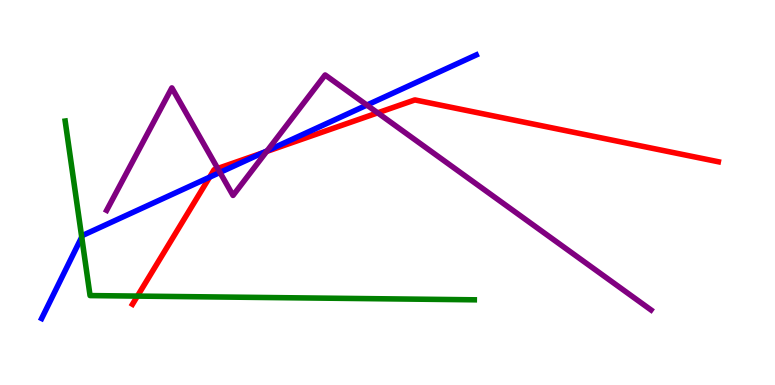[{'lines': ['blue', 'red'], 'intersections': [{'x': 2.7, 'y': 5.4}, {'x': 3.39, 'y': 6.03}]}, {'lines': ['green', 'red'], 'intersections': [{'x': 1.77, 'y': 2.31}]}, {'lines': ['purple', 'red'], 'intersections': [{'x': 2.81, 'y': 5.62}, {'x': 3.44, 'y': 6.07}, {'x': 4.87, 'y': 7.07}]}, {'lines': ['blue', 'green'], 'intersections': [{'x': 1.05, 'y': 3.84}]}, {'lines': ['blue', 'purple'], 'intersections': [{'x': 2.84, 'y': 5.52}, {'x': 3.45, 'y': 6.08}, {'x': 4.73, 'y': 7.27}]}, {'lines': ['green', 'purple'], 'intersections': []}]